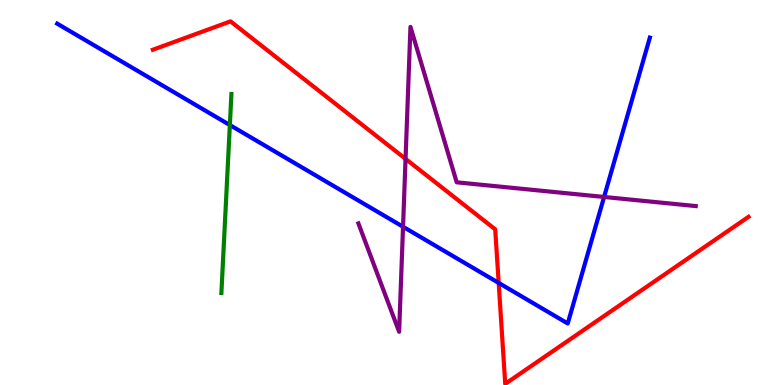[{'lines': ['blue', 'red'], 'intersections': [{'x': 6.43, 'y': 2.65}]}, {'lines': ['green', 'red'], 'intersections': []}, {'lines': ['purple', 'red'], 'intersections': [{'x': 5.23, 'y': 5.87}]}, {'lines': ['blue', 'green'], 'intersections': [{'x': 2.97, 'y': 6.75}]}, {'lines': ['blue', 'purple'], 'intersections': [{'x': 5.2, 'y': 4.11}, {'x': 7.79, 'y': 4.88}]}, {'lines': ['green', 'purple'], 'intersections': []}]